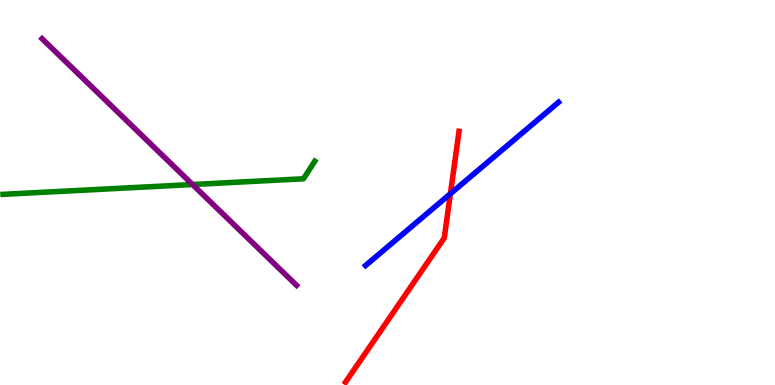[{'lines': ['blue', 'red'], 'intersections': [{'x': 5.81, 'y': 4.97}]}, {'lines': ['green', 'red'], 'intersections': []}, {'lines': ['purple', 'red'], 'intersections': []}, {'lines': ['blue', 'green'], 'intersections': []}, {'lines': ['blue', 'purple'], 'intersections': []}, {'lines': ['green', 'purple'], 'intersections': [{'x': 2.48, 'y': 5.21}]}]